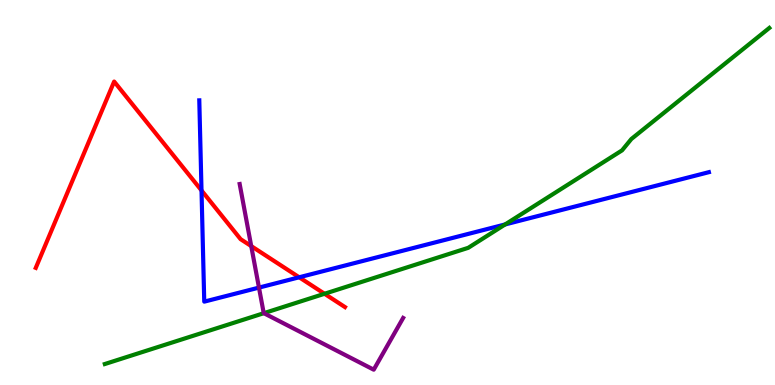[{'lines': ['blue', 'red'], 'intersections': [{'x': 2.6, 'y': 5.05}, {'x': 3.86, 'y': 2.8}]}, {'lines': ['green', 'red'], 'intersections': [{'x': 4.19, 'y': 2.37}]}, {'lines': ['purple', 'red'], 'intersections': [{'x': 3.24, 'y': 3.61}]}, {'lines': ['blue', 'green'], 'intersections': [{'x': 6.52, 'y': 4.17}]}, {'lines': ['blue', 'purple'], 'intersections': [{'x': 3.34, 'y': 2.53}]}, {'lines': ['green', 'purple'], 'intersections': [{'x': 3.4, 'y': 1.87}]}]